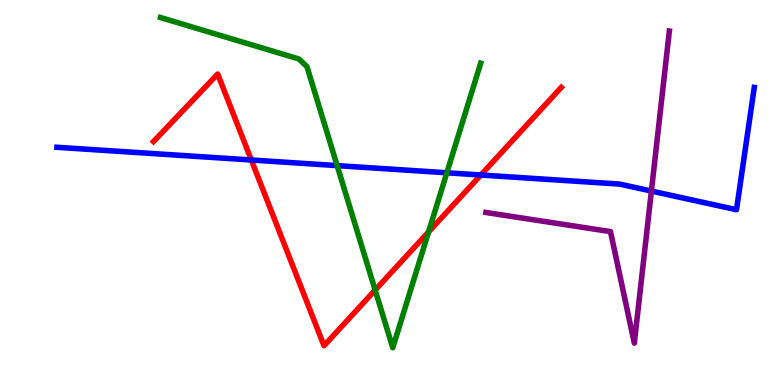[{'lines': ['blue', 'red'], 'intersections': [{'x': 3.24, 'y': 5.84}, {'x': 6.2, 'y': 5.45}]}, {'lines': ['green', 'red'], 'intersections': [{'x': 4.84, 'y': 2.47}, {'x': 5.53, 'y': 3.98}]}, {'lines': ['purple', 'red'], 'intersections': []}, {'lines': ['blue', 'green'], 'intersections': [{'x': 4.35, 'y': 5.7}, {'x': 5.77, 'y': 5.51}]}, {'lines': ['blue', 'purple'], 'intersections': [{'x': 8.41, 'y': 5.04}]}, {'lines': ['green', 'purple'], 'intersections': []}]